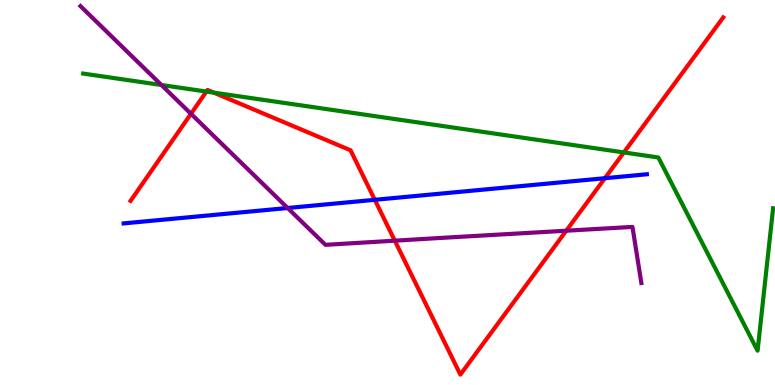[{'lines': ['blue', 'red'], 'intersections': [{'x': 4.84, 'y': 4.81}, {'x': 7.81, 'y': 5.37}]}, {'lines': ['green', 'red'], 'intersections': [{'x': 2.66, 'y': 7.62}, {'x': 2.76, 'y': 7.59}, {'x': 8.05, 'y': 6.04}]}, {'lines': ['purple', 'red'], 'intersections': [{'x': 2.46, 'y': 7.04}, {'x': 5.09, 'y': 3.75}, {'x': 7.31, 'y': 4.01}]}, {'lines': ['blue', 'green'], 'intersections': []}, {'lines': ['blue', 'purple'], 'intersections': [{'x': 3.71, 'y': 4.6}]}, {'lines': ['green', 'purple'], 'intersections': [{'x': 2.08, 'y': 7.79}]}]